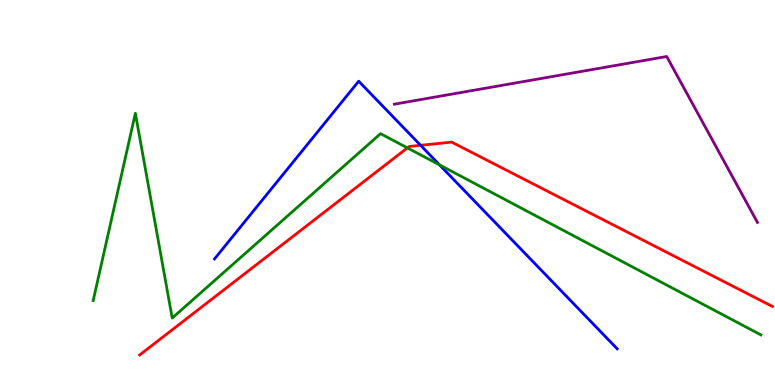[{'lines': ['blue', 'red'], 'intersections': [{'x': 5.43, 'y': 6.23}]}, {'lines': ['green', 'red'], 'intersections': [{'x': 5.26, 'y': 6.16}]}, {'lines': ['purple', 'red'], 'intersections': []}, {'lines': ['blue', 'green'], 'intersections': [{'x': 5.67, 'y': 5.72}]}, {'lines': ['blue', 'purple'], 'intersections': []}, {'lines': ['green', 'purple'], 'intersections': []}]